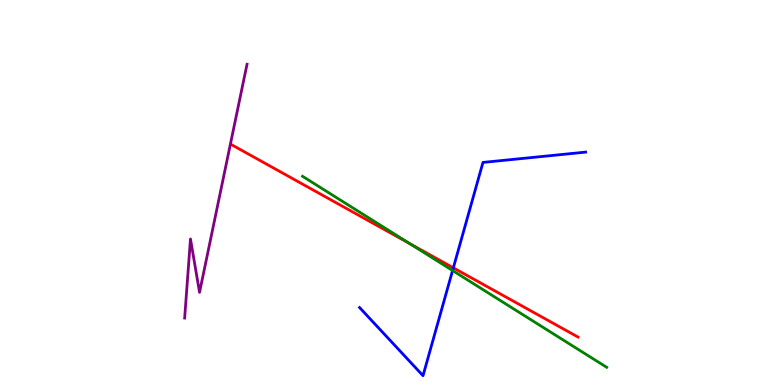[{'lines': ['blue', 'red'], 'intersections': [{'x': 5.85, 'y': 3.04}]}, {'lines': ['green', 'red'], 'intersections': [{'x': 5.29, 'y': 3.67}]}, {'lines': ['purple', 'red'], 'intersections': []}, {'lines': ['blue', 'green'], 'intersections': [{'x': 5.84, 'y': 2.97}]}, {'lines': ['blue', 'purple'], 'intersections': []}, {'lines': ['green', 'purple'], 'intersections': []}]